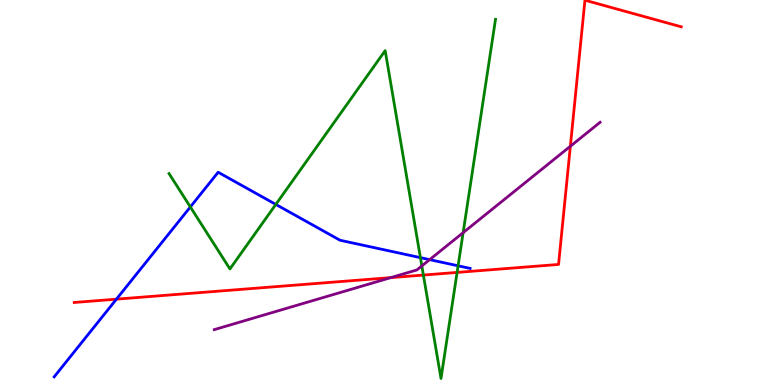[{'lines': ['blue', 'red'], 'intersections': [{'x': 1.5, 'y': 2.23}]}, {'lines': ['green', 'red'], 'intersections': [{'x': 5.46, 'y': 2.86}, {'x': 5.9, 'y': 2.92}]}, {'lines': ['purple', 'red'], 'intersections': [{'x': 5.04, 'y': 2.79}, {'x': 7.36, 'y': 6.2}]}, {'lines': ['blue', 'green'], 'intersections': [{'x': 2.46, 'y': 4.63}, {'x': 3.56, 'y': 4.69}, {'x': 5.42, 'y': 3.31}, {'x': 5.91, 'y': 3.1}]}, {'lines': ['blue', 'purple'], 'intersections': [{'x': 5.54, 'y': 3.26}]}, {'lines': ['green', 'purple'], 'intersections': [{'x': 5.44, 'y': 3.09}, {'x': 5.98, 'y': 3.96}]}]